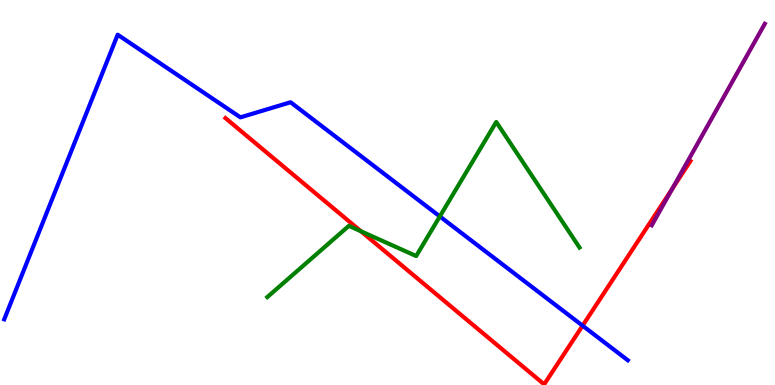[{'lines': ['blue', 'red'], 'intersections': [{'x': 7.52, 'y': 1.54}]}, {'lines': ['green', 'red'], 'intersections': [{'x': 4.66, 'y': 3.99}]}, {'lines': ['purple', 'red'], 'intersections': [{'x': 8.68, 'y': 5.1}]}, {'lines': ['blue', 'green'], 'intersections': [{'x': 5.68, 'y': 4.38}]}, {'lines': ['blue', 'purple'], 'intersections': []}, {'lines': ['green', 'purple'], 'intersections': []}]